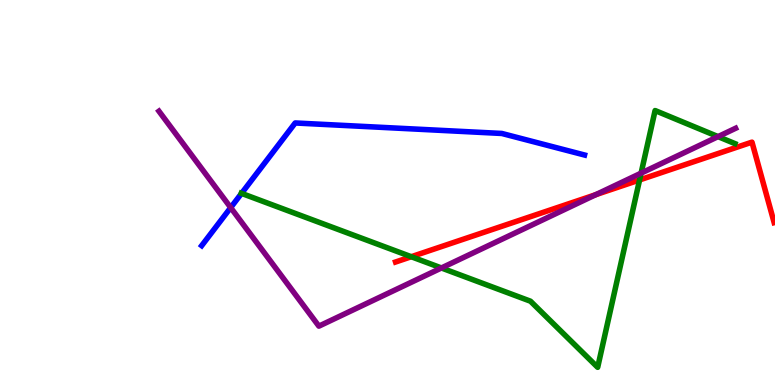[{'lines': ['blue', 'red'], 'intersections': []}, {'lines': ['green', 'red'], 'intersections': [{'x': 5.31, 'y': 3.33}, {'x': 8.25, 'y': 5.33}]}, {'lines': ['purple', 'red'], 'intersections': [{'x': 7.69, 'y': 4.94}]}, {'lines': ['blue', 'green'], 'intersections': [{'x': 3.12, 'y': 4.98}]}, {'lines': ['blue', 'purple'], 'intersections': [{'x': 2.98, 'y': 4.61}]}, {'lines': ['green', 'purple'], 'intersections': [{'x': 5.7, 'y': 3.04}, {'x': 8.27, 'y': 5.5}, {'x': 9.27, 'y': 6.45}]}]